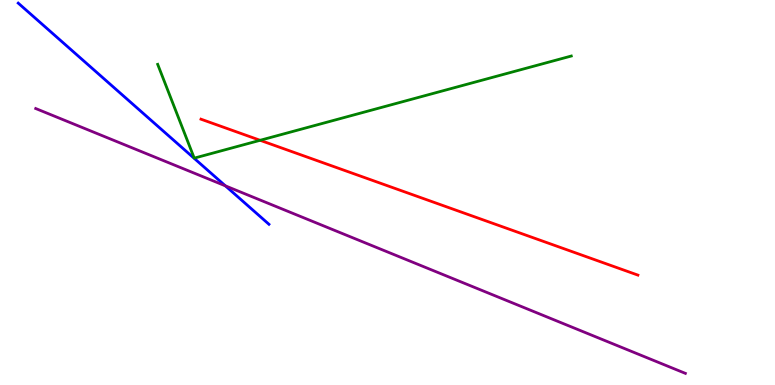[{'lines': ['blue', 'red'], 'intersections': []}, {'lines': ['green', 'red'], 'intersections': [{'x': 3.36, 'y': 6.36}]}, {'lines': ['purple', 'red'], 'intersections': []}, {'lines': ['blue', 'green'], 'intersections': []}, {'lines': ['blue', 'purple'], 'intersections': [{'x': 2.91, 'y': 5.17}]}, {'lines': ['green', 'purple'], 'intersections': []}]